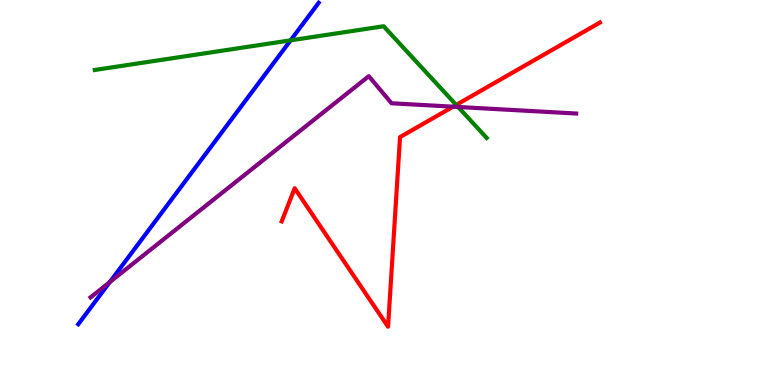[{'lines': ['blue', 'red'], 'intersections': []}, {'lines': ['green', 'red'], 'intersections': [{'x': 5.89, 'y': 7.28}]}, {'lines': ['purple', 'red'], 'intersections': [{'x': 5.85, 'y': 7.23}]}, {'lines': ['blue', 'green'], 'intersections': [{'x': 3.75, 'y': 8.95}]}, {'lines': ['blue', 'purple'], 'intersections': [{'x': 1.42, 'y': 2.67}]}, {'lines': ['green', 'purple'], 'intersections': [{'x': 5.91, 'y': 7.22}]}]